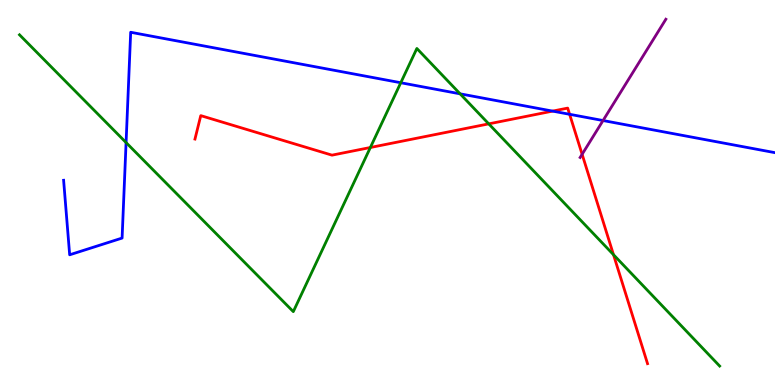[{'lines': ['blue', 'red'], 'intersections': [{'x': 7.13, 'y': 7.11}, {'x': 7.35, 'y': 7.03}]}, {'lines': ['green', 'red'], 'intersections': [{'x': 4.78, 'y': 6.17}, {'x': 6.31, 'y': 6.78}, {'x': 7.92, 'y': 3.38}]}, {'lines': ['purple', 'red'], 'intersections': [{'x': 7.51, 'y': 5.99}]}, {'lines': ['blue', 'green'], 'intersections': [{'x': 1.63, 'y': 6.3}, {'x': 5.17, 'y': 7.85}, {'x': 5.94, 'y': 7.56}]}, {'lines': ['blue', 'purple'], 'intersections': [{'x': 7.78, 'y': 6.87}]}, {'lines': ['green', 'purple'], 'intersections': []}]